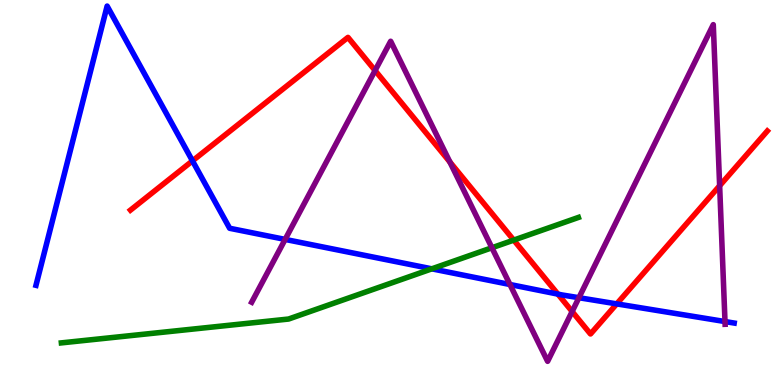[{'lines': ['blue', 'red'], 'intersections': [{'x': 2.48, 'y': 5.82}, {'x': 7.2, 'y': 2.36}, {'x': 7.96, 'y': 2.11}]}, {'lines': ['green', 'red'], 'intersections': [{'x': 6.63, 'y': 3.76}]}, {'lines': ['purple', 'red'], 'intersections': [{'x': 4.84, 'y': 8.17}, {'x': 5.8, 'y': 5.79}, {'x': 7.38, 'y': 1.91}, {'x': 9.29, 'y': 5.18}]}, {'lines': ['blue', 'green'], 'intersections': [{'x': 5.57, 'y': 3.02}]}, {'lines': ['blue', 'purple'], 'intersections': [{'x': 3.68, 'y': 3.78}, {'x': 6.58, 'y': 2.61}, {'x': 7.47, 'y': 2.27}, {'x': 9.35, 'y': 1.65}]}, {'lines': ['green', 'purple'], 'intersections': [{'x': 6.35, 'y': 3.56}]}]